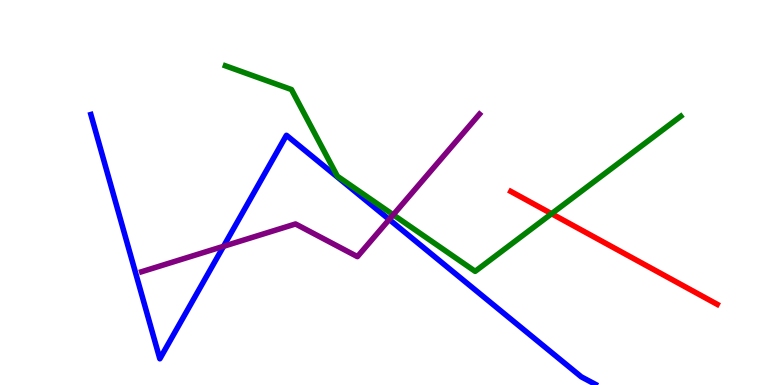[{'lines': ['blue', 'red'], 'intersections': []}, {'lines': ['green', 'red'], 'intersections': [{'x': 7.12, 'y': 4.45}]}, {'lines': ['purple', 'red'], 'intersections': []}, {'lines': ['blue', 'green'], 'intersections': []}, {'lines': ['blue', 'purple'], 'intersections': [{'x': 2.88, 'y': 3.6}, {'x': 5.02, 'y': 4.3}]}, {'lines': ['green', 'purple'], 'intersections': [{'x': 5.07, 'y': 4.42}]}]